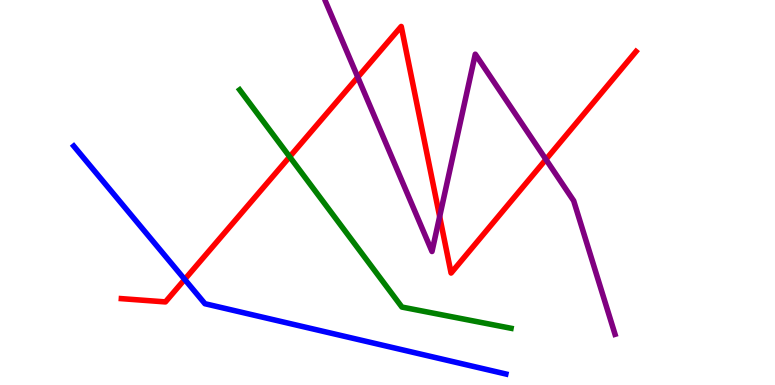[{'lines': ['blue', 'red'], 'intersections': [{'x': 2.38, 'y': 2.74}]}, {'lines': ['green', 'red'], 'intersections': [{'x': 3.74, 'y': 5.93}]}, {'lines': ['purple', 'red'], 'intersections': [{'x': 4.62, 'y': 7.99}, {'x': 5.67, 'y': 4.38}, {'x': 7.04, 'y': 5.86}]}, {'lines': ['blue', 'green'], 'intersections': []}, {'lines': ['blue', 'purple'], 'intersections': []}, {'lines': ['green', 'purple'], 'intersections': []}]